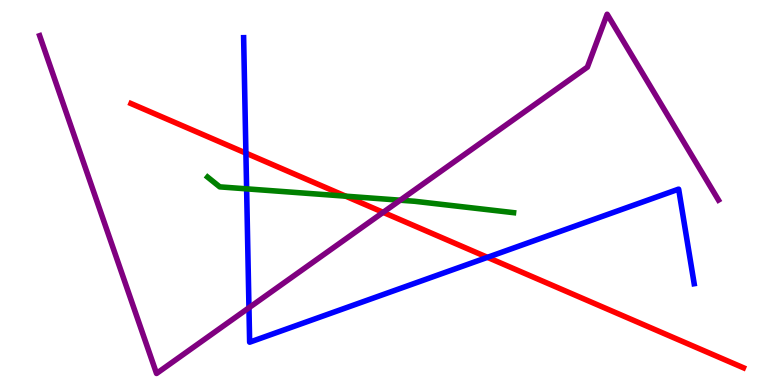[{'lines': ['blue', 'red'], 'intersections': [{'x': 3.17, 'y': 6.02}, {'x': 6.29, 'y': 3.32}]}, {'lines': ['green', 'red'], 'intersections': [{'x': 4.46, 'y': 4.9}]}, {'lines': ['purple', 'red'], 'intersections': [{'x': 4.94, 'y': 4.48}]}, {'lines': ['blue', 'green'], 'intersections': [{'x': 3.18, 'y': 5.09}]}, {'lines': ['blue', 'purple'], 'intersections': [{'x': 3.21, 'y': 2.01}]}, {'lines': ['green', 'purple'], 'intersections': [{'x': 5.16, 'y': 4.8}]}]